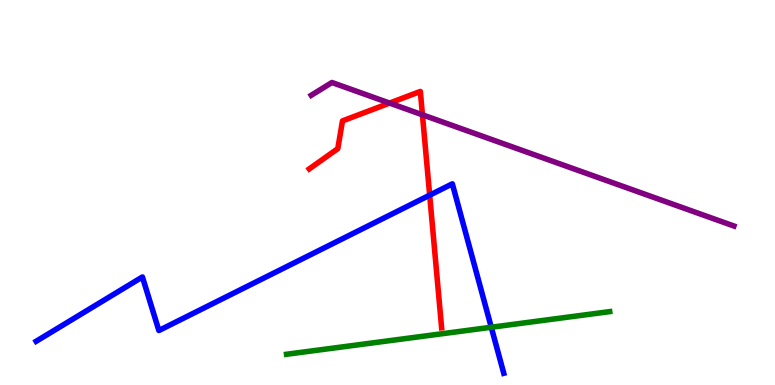[{'lines': ['blue', 'red'], 'intersections': [{'x': 5.54, 'y': 4.93}]}, {'lines': ['green', 'red'], 'intersections': []}, {'lines': ['purple', 'red'], 'intersections': [{'x': 5.03, 'y': 7.32}, {'x': 5.45, 'y': 7.02}]}, {'lines': ['blue', 'green'], 'intersections': [{'x': 6.34, 'y': 1.5}]}, {'lines': ['blue', 'purple'], 'intersections': []}, {'lines': ['green', 'purple'], 'intersections': []}]